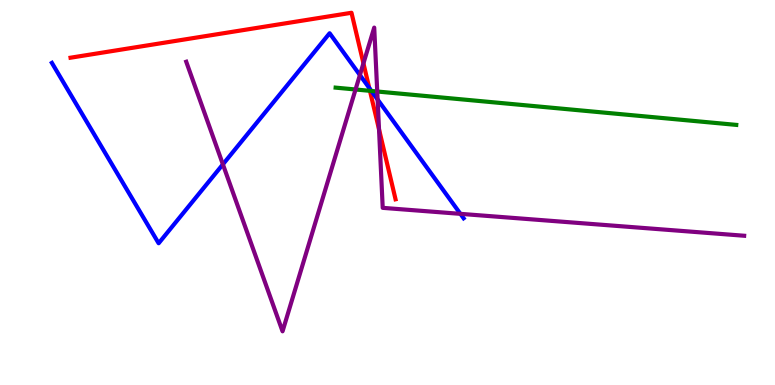[{'lines': ['blue', 'red'], 'intersections': [{'x': 4.76, 'y': 7.72}]}, {'lines': ['green', 'red'], 'intersections': [{'x': 4.77, 'y': 7.64}]}, {'lines': ['purple', 'red'], 'intersections': [{'x': 4.69, 'y': 8.35}, {'x': 4.89, 'y': 6.64}]}, {'lines': ['blue', 'green'], 'intersections': [{'x': 4.79, 'y': 7.64}]}, {'lines': ['blue', 'purple'], 'intersections': [{'x': 2.88, 'y': 5.73}, {'x': 4.64, 'y': 8.05}, {'x': 4.87, 'y': 7.42}, {'x': 5.94, 'y': 4.45}]}, {'lines': ['green', 'purple'], 'intersections': [{'x': 4.59, 'y': 7.68}, {'x': 4.87, 'y': 7.62}]}]